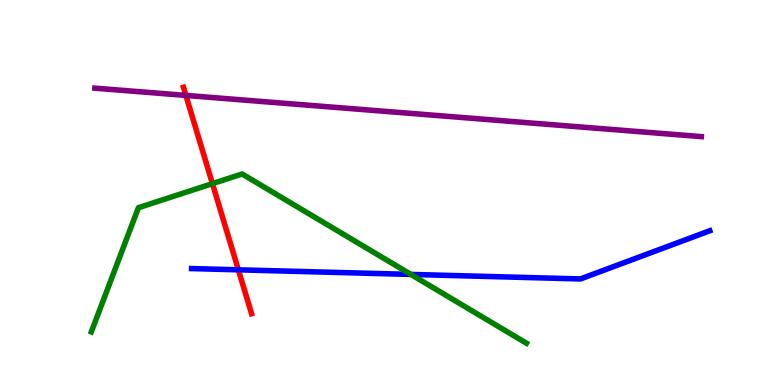[{'lines': ['blue', 'red'], 'intersections': [{'x': 3.08, 'y': 2.99}]}, {'lines': ['green', 'red'], 'intersections': [{'x': 2.74, 'y': 5.23}]}, {'lines': ['purple', 'red'], 'intersections': [{'x': 2.4, 'y': 7.52}]}, {'lines': ['blue', 'green'], 'intersections': [{'x': 5.3, 'y': 2.87}]}, {'lines': ['blue', 'purple'], 'intersections': []}, {'lines': ['green', 'purple'], 'intersections': []}]